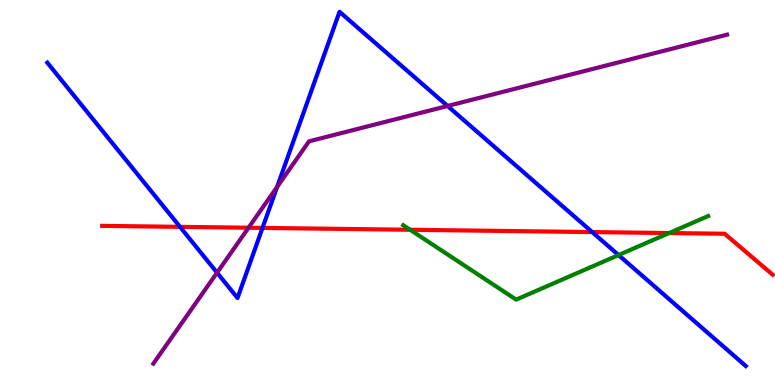[{'lines': ['blue', 'red'], 'intersections': [{'x': 2.32, 'y': 4.11}, {'x': 3.39, 'y': 4.08}, {'x': 7.64, 'y': 3.97}]}, {'lines': ['green', 'red'], 'intersections': [{'x': 5.29, 'y': 4.03}, {'x': 8.63, 'y': 3.95}]}, {'lines': ['purple', 'red'], 'intersections': [{'x': 3.21, 'y': 4.09}]}, {'lines': ['blue', 'green'], 'intersections': [{'x': 7.98, 'y': 3.38}]}, {'lines': ['blue', 'purple'], 'intersections': [{'x': 2.8, 'y': 2.92}, {'x': 3.58, 'y': 5.14}, {'x': 5.78, 'y': 7.25}]}, {'lines': ['green', 'purple'], 'intersections': []}]